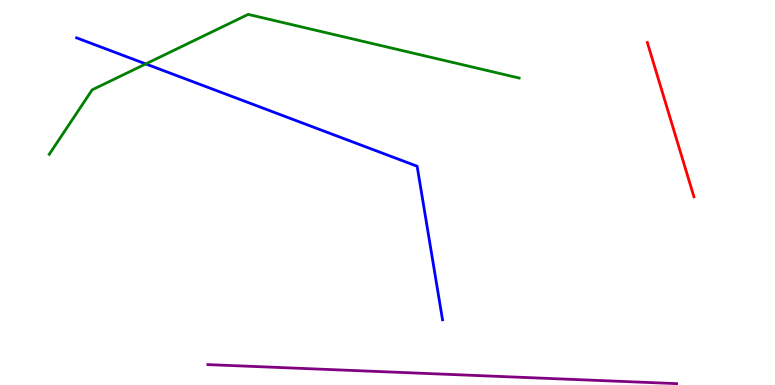[{'lines': ['blue', 'red'], 'intersections': []}, {'lines': ['green', 'red'], 'intersections': []}, {'lines': ['purple', 'red'], 'intersections': []}, {'lines': ['blue', 'green'], 'intersections': [{'x': 1.88, 'y': 8.34}]}, {'lines': ['blue', 'purple'], 'intersections': []}, {'lines': ['green', 'purple'], 'intersections': []}]